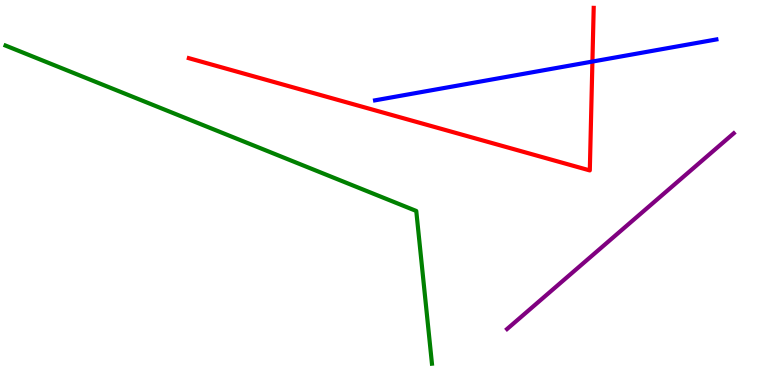[{'lines': ['blue', 'red'], 'intersections': [{'x': 7.64, 'y': 8.4}]}, {'lines': ['green', 'red'], 'intersections': []}, {'lines': ['purple', 'red'], 'intersections': []}, {'lines': ['blue', 'green'], 'intersections': []}, {'lines': ['blue', 'purple'], 'intersections': []}, {'lines': ['green', 'purple'], 'intersections': []}]